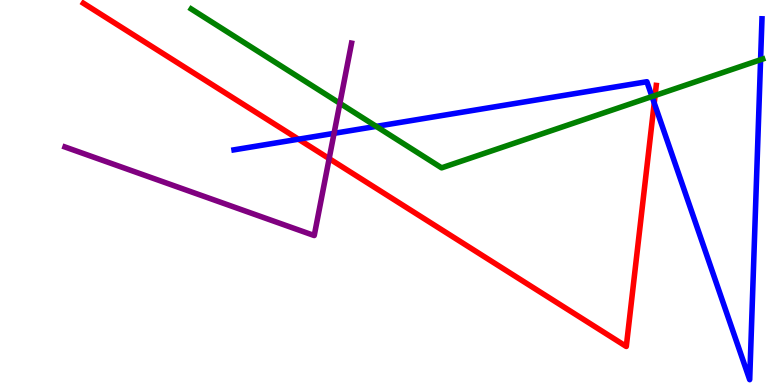[{'lines': ['blue', 'red'], 'intersections': [{'x': 3.85, 'y': 6.38}, {'x': 8.44, 'y': 7.32}]}, {'lines': ['green', 'red'], 'intersections': [{'x': 8.45, 'y': 7.52}]}, {'lines': ['purple', 'red'], 'intersections': [{'x': 4.25, 'y': 5.88}]}, {'lines': ['blue', 'green'], 'intersections': [{'x': 4.85, 'y': 6.72}, {'x': 8.41, 'y': 7.49}, {'x': 9.81, 'y': 8.45}]}, {'lines': ['blue', 'purple'], 'intersections': [{'x': 4.31, 'y': 6.54}]}, {'lines': ['green', 'purple'], 'intersections': [{'x': 4.39, 'y': 7.32}]}]